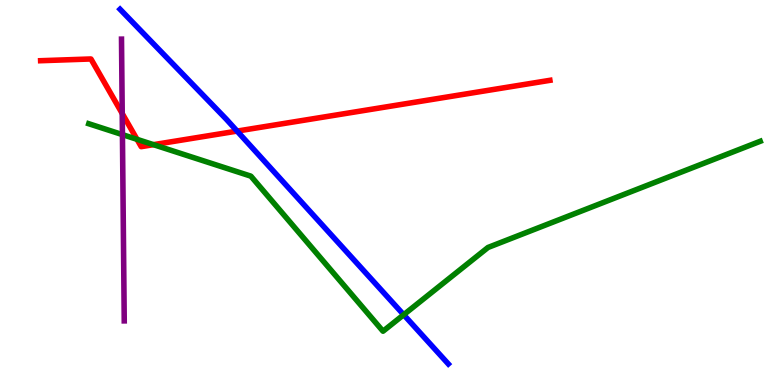[{'lines': ['blue', 'red'], 'intersections': [{'x': 3.06, 'y': 6.59}]}, {'lines': ['green', 'red'], 'intersections': [{'x': 1.77, 'y': 6.38}, {'x': 1.98, 'y': 6.24}]}, {'lines': ['purple', 'red'], 'intersections': [{'x': 1.58, 'y': 7.05}]}, {'lines': ['blue', 'green'], 'intersections': [{'x': 5.21, 'y': 1.82}]}, {'lines': ['blue', 'purple'], 'intersections': []}, {'lines': ['green', 'purple'], 'intersections': [{'x': 1.58, 'y': 6.5}]}]